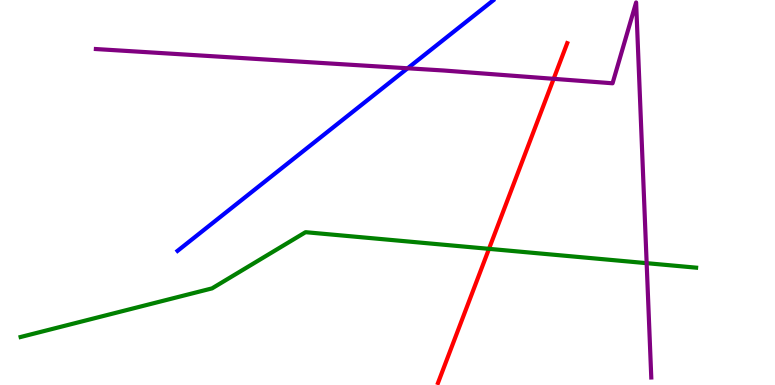[{'lines': ['blue', 'red'], 'intersections': []}, {'lines': ['green', 'red'], 'intersections': [{'x': 6.31, 'y': 3.54}]}, {'lines': ['purple', 'red'], 'intersections': [{'x': 7.14, 'y': 7.95}]}, {'lines': ['blue', 'green'], 'intersections': []}, {'lines': ['blue', 'purple'], 'intersections': [{'x': 5.26, 'y': 8.23}]}, {'lines': ['green', 'purple'], 'intersections': [{'x': 8.34, 'y': 3.16}]}]